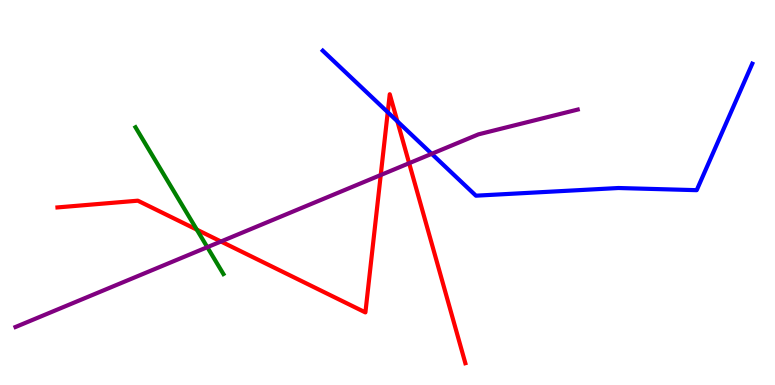[{'lines': ['blue', 'red'], 'intersections': [{'x': 5.0, 'y': 7.09}, {'x': 5.13, 'y': 6.85}]}, {'lines': ['green', 'red'], 'intersections': [{'x': 2.54, 'y': 4.04}]}, {'lines': ['purple', 'red'], 'intersections': [{'x': 2.85, 'y': 3.73}, {'x': 4.91, 'y': 5.45}, {'x': 5.28, 'y': 5.76}]}, {'lines': ['blue', 'green'], 'intersections': []}, {'lines': ['blue', 'purple'], 'intersections': [{'x': 5.57, 'y': 6.0}]}, {'lines': ['green', 'purple'], 'intersections': [{'x': 2.68, 'y': 3.58}]}]